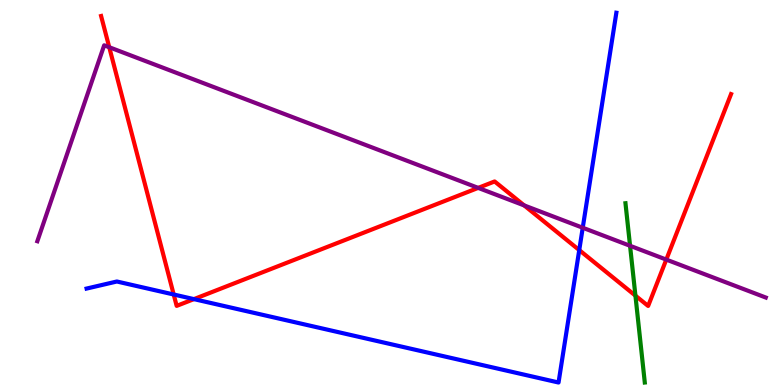[{'lines': ['blue', 'red'], 'intersections': [{'x': 2.24, 'y': 2.35}, {'x': 2.5, 'y': 2.23}, {'x': 7.47, 'y': 3.5}]}, {'lines': ['green', 'red'], 'intersections': [{'x': 8.2, 'y': 2.32}]}, {'lines': ['purple', 'red'], 'intersections': [{'x': 1.41, 'y': 8.77}, {'x': 6.17, 'y': 5.12}, {'x': 6.76, 'y': 4.66}, {'x': 8.6, 'y': 3.26}]}, {'lines': ['blue', 'green'], 'intersections': []}, {'lines': ['blue', 'purple'], 'intersections': [{'x': 7.52, 'y': 4.08}]}, {'lines': ['green', 'purple'], 'intersections': [{'x': 8.13, 'y': 3.62}]}]